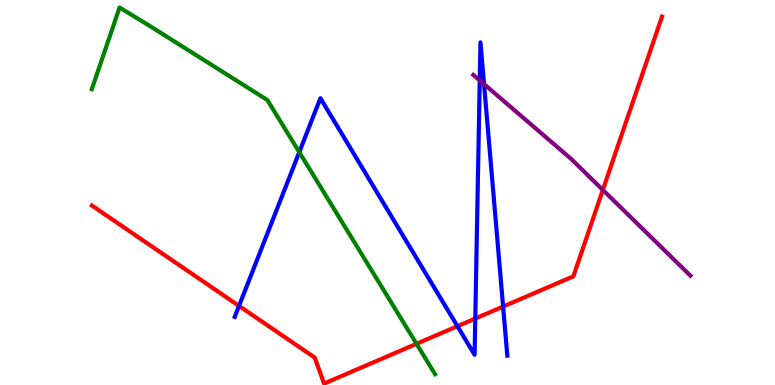[{'lines': ['blue', 'red'], 'intersections': [{'x': 3.08, 'y': 2.05}, {'x': 5.9, 'y': 1.53}, {'x': 6.13, 'y': 1.73}, {'x': 6.49, 'y': 2.04}]}, {'lines': ['green', 'red'], 'intersections': [{'x': 5.37, 'y': 1.07}]}, {'lines': ['purple', 'red'], 'intersections': [{'x': 7.78, 'y': 5.07}]}, {'lines': ['blue', 'green'], 'intersections': [{'x': 3.86, 'y': 6.05}]}, {'lines': ['blue', 'purple'], 'intersections': [{'x': 6.19, 'y': 7.91}, {'x': 6.25, 'y': 7.82}]}, {'lines': ['green', 'purple'], 'intersections': []}]